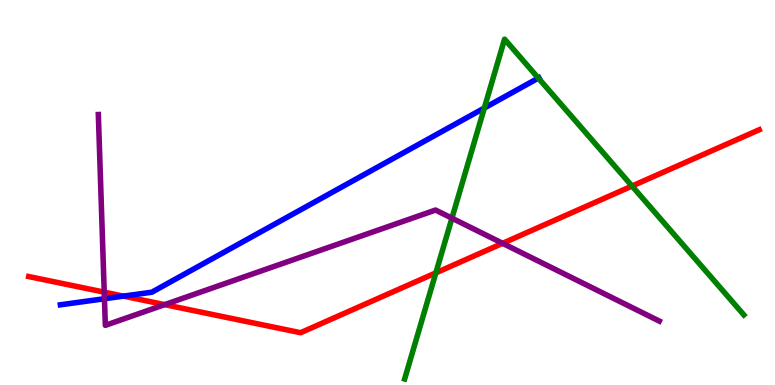[{'lines': ['blue', 'red'], 'intersections': [{'x': 1.59, 'y': 2.31}]}, {'lines': ['green', 'red'], 'intersections': [{'x': 5.62, 'y': 2.91}, {'x': 8.16, 'y': 5.17}]}, {'lines': ['purple', 'red'], 'intersections': [{'x': 1.34, 'y': 2.41}, {'x': 2.12, 'y': 2.09}, {'x': 6.49, 'y': 3.68}]}, {'lines': ['blue', 'green'], 'intersections': [{'x': 6.25, 'y': 7.19}, {'x': 6.95, 'y': 7.97}]}, {'lines': ['blue', 'purple'], 'intersections': [{'x': 1.35, 'y': 2.24}]}, {'lines': ['green', 'purple'], 'intersections': [{'x': 5.83, 'y': 4.33}]}]